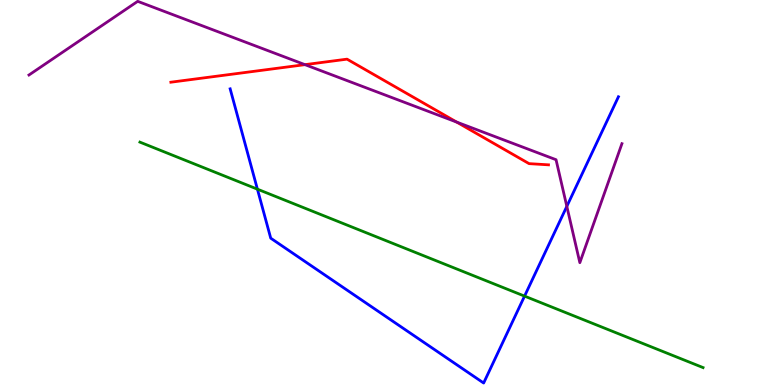[{'lines': ['blue', 'red'], 'intersections': []}, {'lines': ['green', 'red'], 'intersections': []}, {'lines': ['purple', 'red'], 'intersections': [{'x': 3.94, 'y': 8.32}, {'x': 5.89, 'y': 6.83}]}, {'lines': ['blue', 'green'], 'intersections': [{'x': 3.32, 'y': 5.09}, {'x': 6.77, 'y': 2.31}]}, {'lines': ['blue', 'purple'], 'intersections': [{'x': 7.31, 'y': 4.64}]}, {'lines': ['green', 'purple'], 'intersections': []}]